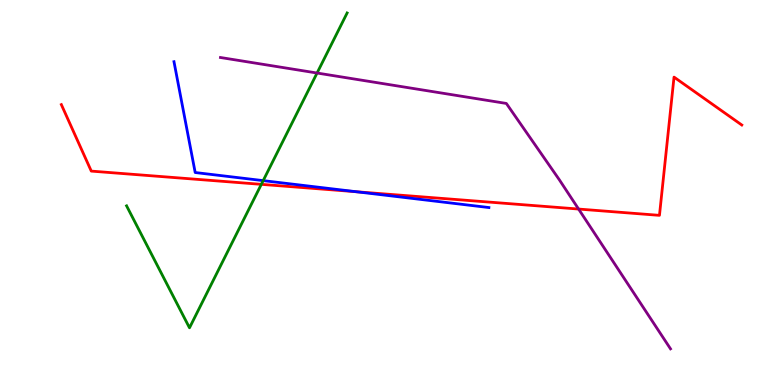[{'lines': ['blue', 'red'], 'intersections': [{'x': 4.6, 'y': 5.02}]}, {'lines': ['green', 'red'], 'intersections': [{'x': 3.37, 'y': 5.21}]}, {'lines': ['purple', 'red'], 'intersections': [{'x': 7.47, 'y': 4.57}]}, {'lines': ['blue', 'green'], 'intersections': [{'x': 3.4, 'y': 5.31}]}, {'lines': ['blue', 'purple'], 'intersections': []}, {'lines': ['green', 'purple'], 'intersections': [{'x': 4.09, 'y': 8.1}]}]